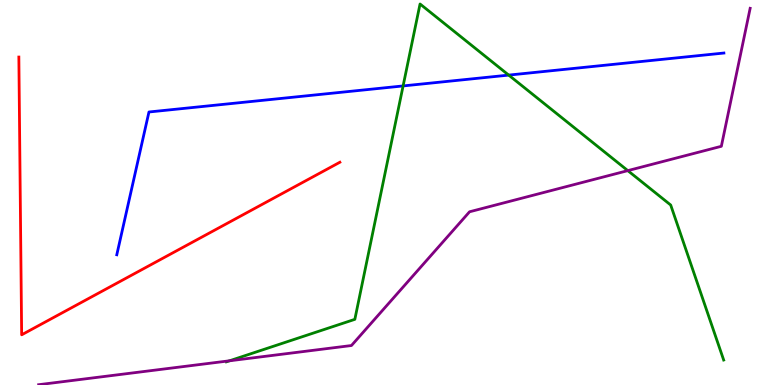[{'lines': ['blue', 'red'], 'intersections': []}, {'lines': ['green', 'red'], 'intersections': []}, {'lines': ['purple', 'red'], 'intersections': []}, {'lines': ['blue', 'green'], 'intersections': [{'x': 5.2, 'y': 7.77}, {'x': 6.56, 'y': 8.05}]}, {'lines': ['blue', 'purple'], 'intersections': []}, {'lines': ['green', 'purple'], 'intersections': [{'x': 2.96, 'y': 0.629}, {'x': 8.1, 'y': 5.57}]}]